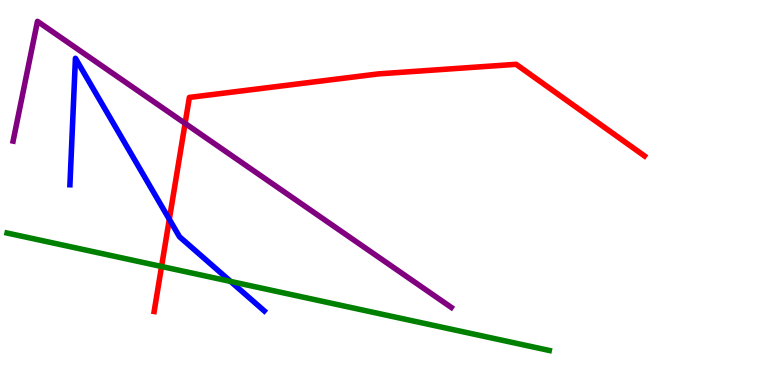[{'lines': ['blue', 'red'], 'intersections': [{'x': 2.18, 'y': 4.3}]}, {'lines': ['green', 'red'], 'intersections': [{'x': 2.08, 'y': 3.08}]}, {'lines': ['purple', 'red'], 'intersections': [{'x': 2.39, 'y': 6.79}]}, {'lines': ['blue', 'green'], 'intersections': [{'x': 2.98, 'y': 2.69}]}, {'lines': ['blue', 'purple'], 'intersections': []}, {'lines': ['green', 'purple'], 'intersections': []}]